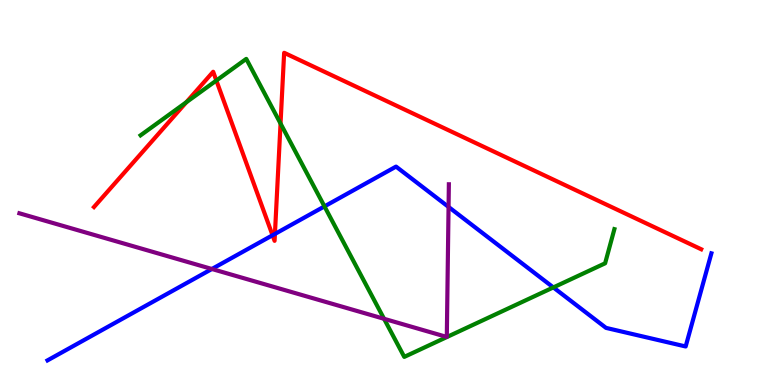[{'lines': ['blue', 'red'], 'intersections': [{'x': 3.52, 'y': 3.89}, {'x': 3.55, 'y': 3.92}]}, {'lines': ['green', 'red'], 'intersections': [{'x': 2.4, 'y': 7.34}, {'x': 2.79, 'y': 7.91}, {'x': 3.62, 'y': 6.79}]}, {'lines': ['purple', 'red'], 'intersections': []}, {'lines': ['blue', 'green'], 'intersections': [{'x': 4.19, 'y': 4.64}, {'x': 7.14, 'y': 2.53}]}, {'lines': ['blue', 'purple'], 'intersections': [{'x': 2.73, 'y': 3.01}, {'x': 5.79, 'y': 4.63}]}, {'lines': ['green', 'purple'], 'intersections': [{'x': 4.96, 'y': 1.72}]}]